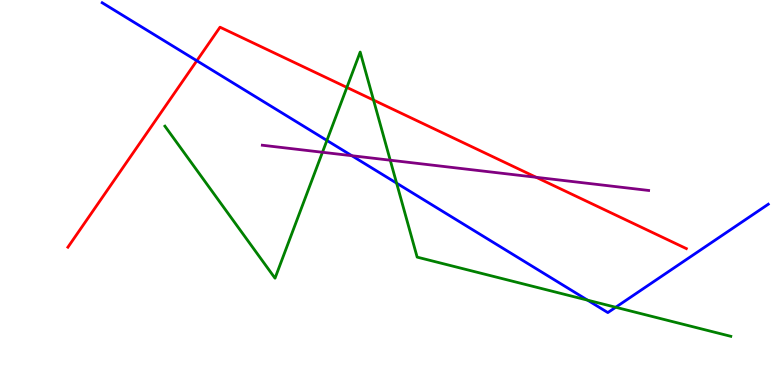[{'lines': ['blue', 'red'], 'intersections': [{'x': 2.54, 'y': 8.42}]}, {'lines': ['green', 'red'], 'intersections': [{'x': 4.48, 'y': 7.73}, {'x': 4.82, 'y': 7.4}]}, {'lines': ['purple', 'red'], 'intersections': [{'x': 6.92, 'y': 5.4}]}, {'lines': ['blue', 'green'], 'intersections': [{'x': 4.22, 'y': 6.35}, {'x': 5.12, 'y': 5.24}, {'x': 7.58, 'y': 2.2}, {'x': 7.94, 'y': 2.02}]}, {'lines': ['blue', 'purple'], 'intersections': [{'x': 4.54, 'y': 5.96}]}, {'lines': ['green', 'purple'], 'intersections': [{'x': 4.16, 'y': 6.04}, {'x': 5.04, 'y': 5.84}]}]